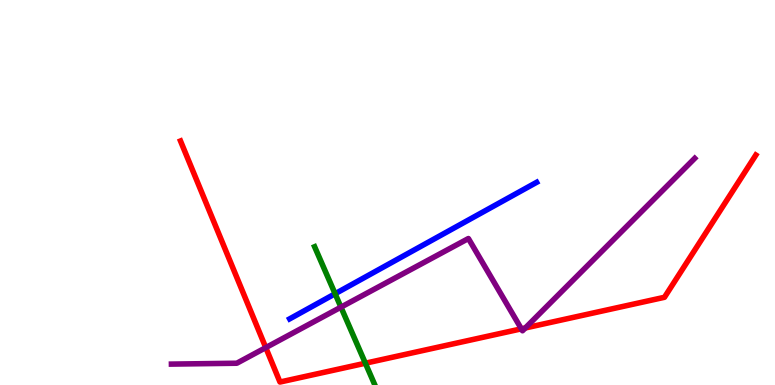[{'lines': ['blue', 'red'], 'intersections': []}, {'lines': ['green', 'red'], 'intersections': [{'x': 4.71, 'y': 0.566}]}, {'lines': ['purple', 'red'], 'intersections': [{'x': 3.43, 'y': 0.971}, {'x': 6.73, 'y': 1.46}, {'x': 6.78, 'y': 1.48}]}, {'lines': ['blue', 'green'], 'intersections': [{'x': 4.32, 'y': 2.37}]}, {'lines': ['blue', 'purple'], 'intersections': []}, {'lines': ['green', 'purple'], 'intersections': [{'x': 4.4, 'y': 2.02}]}]